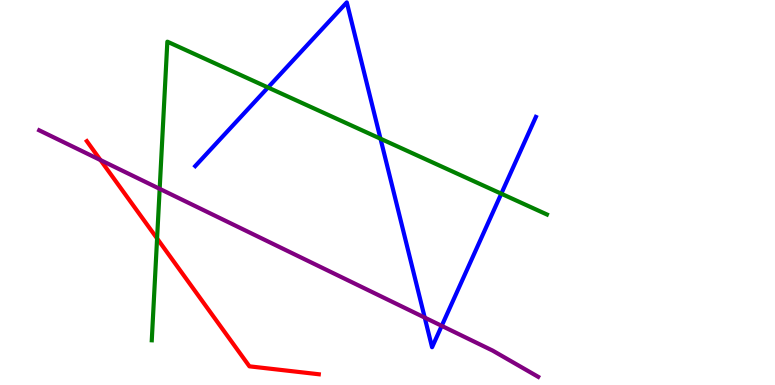[{'lines': ['blue', 'red'], 'intersections': []}, {'lines': ['green', 'red'], 'intersections': [{'x': 2.03, 'y': 3.81}]}, {'lines': ['purple', 'red'], 'intersections': [{'x': 1.3, 'y': 5.84}]}, {'lines': ['blue', 'green'], 'intersections': [{'x': 3.46, 'y': 7.73}, {'x': 4.91, 'y': 6.4}, {'x': 6.47, 'y': 4.97}]}, {'lines': ['blue', 'purple'], 'intersections': [{'x': 5.48, 'y': 1.75}, {'x': 5.7, 'y': 1.54}]}, {'lines': ['green', 'purple'], 'intersections': [{'x': 2.06, 'y': 5.1}]}]